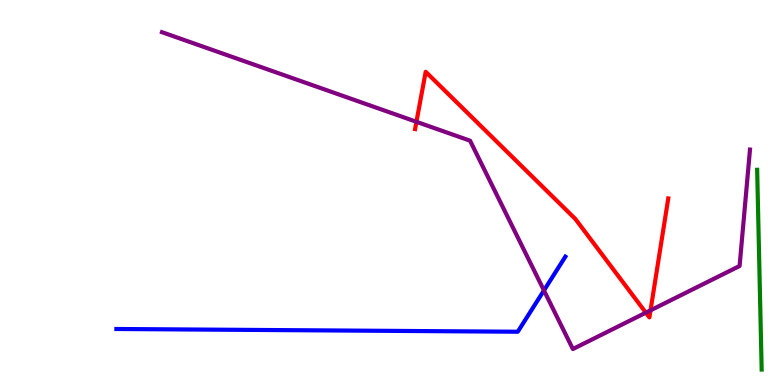[{'lines': ['blue', 'red'], 'intersections': []}, {'lines': ['green', 'red'], 'intersections': []}, {'lines': ['purple', 'red'], 'intersections': [{'x': 5.37, 'y': 6.84}, {'x': 8.33, 'y': 1.88}, {'x': 8.39, 'y': 1.94}]}, {'lines': ['blue', 'green'], 'intersections': []}, {'lines': ['blue', 'purple'], 'intersections': [{'x': 7.02, 'y': 2.46}]}, {'lines': ['green', 'purple'], 'intersections': []}]